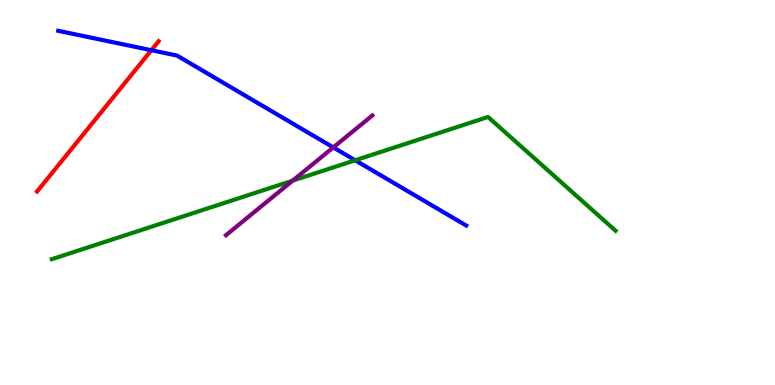[{'lines': ['blue', 'red'], 'intersections': [{'x': 1.95, 'y': 8.7}]}, {'lines': ['green', 'red'], 'intersections': []}, {'lines': ['purple', 'red'], 'intersections': []}, {'lines': ['blue', 'green'], 'intersections': [{'x': 4.58, 'y': 5.84}]}, {'lines': ['blue', 'purple'], 'intersections': [{'x': 4.3, 'y': 6.17}]}, {'lines': ['green', 'purple'], 'intersections': [{'x': 3.78, 'y': 5.31}]}]